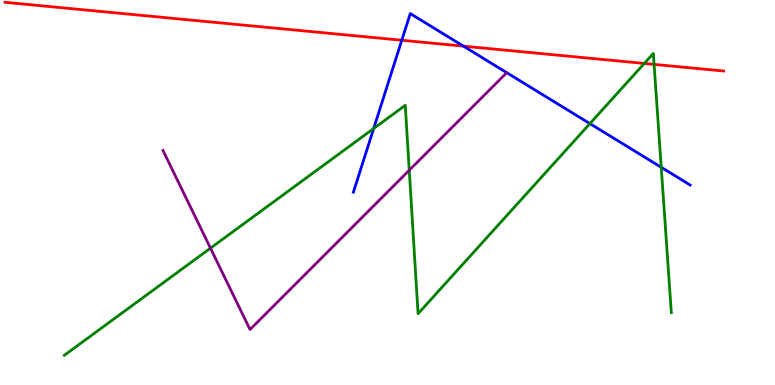[{'lines': ['blue', 'red'], 'intersections': [{'x': 5.18, 'y': 8.95}, {'x': 5.98, 'y': 8.8}]}, {'lines': ['green', 'red'], 'intersections': [{'x': 8.31, 'y': 8.35}, {'x': 8.44, 'y': 8.33}]}, {'lines': ['purple', 'red'], 'intersections': []}, {'lines': ['blue', 'green'], 'intersections': [{'x': 4.82, 'y': 6.66}, {'x': 7.61, 'y': 6.79}, {'x': 8.53, 'y': 5.65}]}, {'lines': ['blue', 'purple'], 'intersections': []}, {'lines': ['green', 'purple'], 'intersections': [{'x': 2.72, 'y': 3.55}, {'x': 5.28, 'y': 5.58}]}]